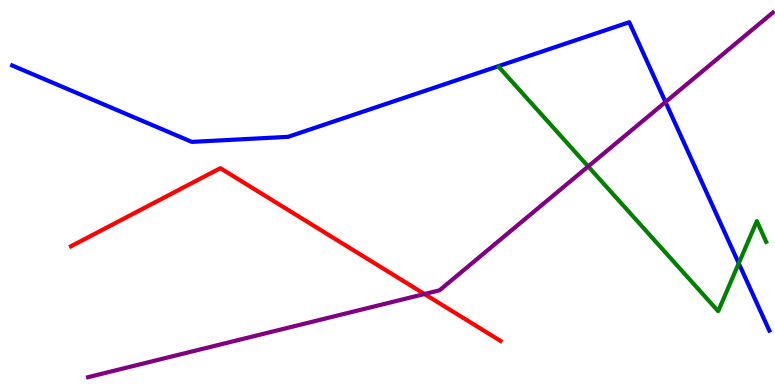[{'lines': ['blue', 'red'], 'intersections': []}, {'lines': ['green', 'red'], 'intersections': []}, {'lines': ['purple', 'red'], 'intersections': [{'x': 5.48, 'y': 2.36}]}, {'lines': ['blue', 'green'], 'intersections': [{'x': 9.53, 'y': 3.16}]}, {'lines': ['blue', 'purple'], 'intersections': [{'x': 8.59, 'y': 7.35}]}, {'lines': ['green', 'purple'], 'intersections': [{'x': 7.59, 'y': 5.68}]}]